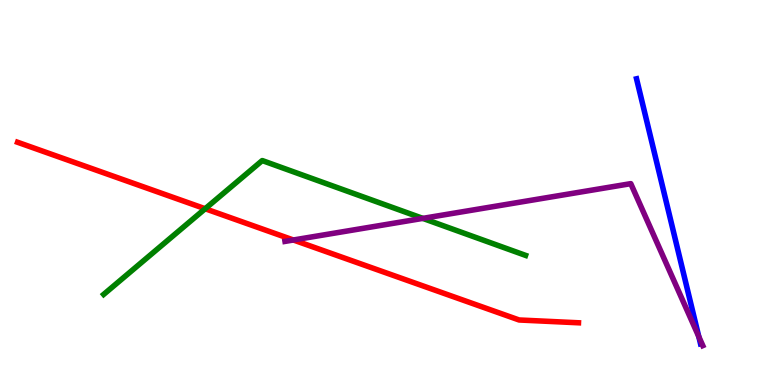[{'lines': ['blue', 'red'], 'intersections': []}, {'lines': ['green', 'red'], 'intersections': [{'x': 2.65, 'y': 4.58}]}, {'lines': ['purple', 'red'], 'intersections': [{'x': 3.79, 'y': 3.77}]}, {'lines': ['blue', 'green'], 'intersections': []}, {'lines': ['blue', 'purple'], 'intersections': [{'x': 9.02, 'y': 1.26}]}, {'lines': ['green', 'purple'], 'intersections': [{'x': 5.46, 'y': 4.33}]}]